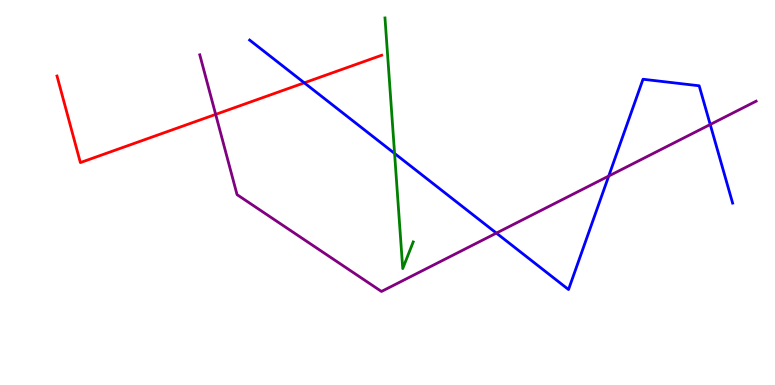[{'lines': ['blue', 'red'], 'intersections': [{'x': 3.93, 'y': 7.85}]}, {'lines': ['green', 'red'], 'intersections': []}, {'lines': ['purple', 'red'], 'intersections': [{'x': 2.78, 'y': 7.03}]}, {'lines': ['blue', 'green'], 'intersections': [{'x': 5.09, 'y': 6.01}]}, {'lines': ['blue', 'purple'], 'intersections': [{'x': 6.4, 'y': 3.95}, {'x': 7.85, 'y': 5.43}, {'x': 9.16, 'y': 6.77}]}, {'lines': ['green', 'purple'], 'intersections': []}]